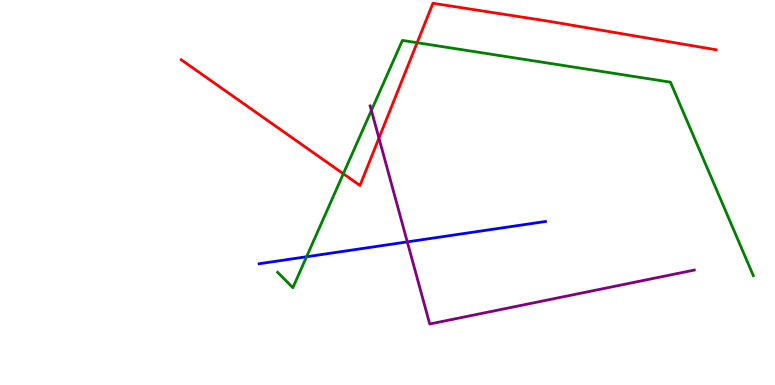[{'lines': ['blue', 'red'], 'intersections': []}, {'lines': ['green', 'red'], 'intersections': [{'x': 4.43, 'y': 5.49}, {'x': 5.38, 'y': 8.89}]}, {'lines': ['purple', 'red'], 'intersections': [{'x': 4.89, 'y': 6.41}]}, {'lines': ['blue', 'green'], 'intersections': [{'x': 3.96, 'y': 3.33}]}, {'lines': ['blue', 'purple'], 'intersections': [{'x': 5.26, 'y': 3.72}]}, {'lines': ['green', 'purple'], 'intersections': [{'x': 4.79, 'y': 7.13}]}]